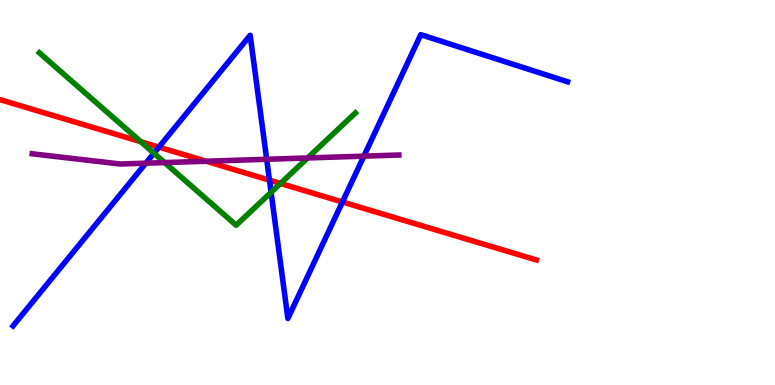[{'lines': ['blue', 'red'], 'intersections': [{'x': 2.05, 'y': 6.18}, {'x': 3.48, 'y': 5.32}, {'x': 4.42, 'y': 4.75}]}, {'lines': ['green', 'red'], 'intersections': [{'x': 1.82, 'y': 6.32}, {'x': 3.62, 'y': 5.23}]}, {'lines': ['purple', 'red'], 'intersections': [{'x': 2.66, 'y': 5.81}]}, {'lines': ['blue', 'green'], 'intersections': [{'x': 1.99, 'y': 6.02}, {'x': 3.5, 'y': 5.0}]}, {'lines': ['blue', 'purple'], 'intersections': [{'x': 1.88, 'y': 5.76}, {'x': 3.44, 'y': 5.86}, {'x': 4.7, 'y': 5.94}]}, {'lines': ['green', 'purple'], 'intersections': [{'x': 2.12, 'y': 5.78}, {'x': 3.97, 'y': 5.9}]}]